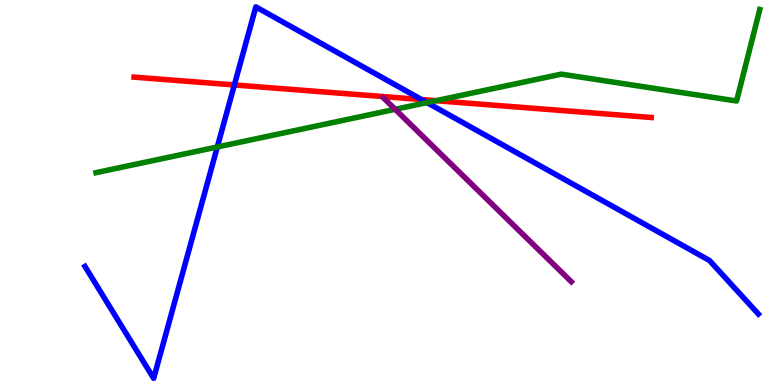[{'lines': ['blue', 'red'], 'intersections': [{'x': 3.02, 'y': 7.79}, {'x': 5.44, 'y': 7.41}]}, {'lines': ['green', 'red'], 'intersections': [{'x': 5.63, 'y': 7.38}]}, {'lines': ['purple', 'red'], 'intersections': []}, {'lines': ['blue', 'green'], 'intersections': [{'x': 2.8, 'y': 6.18}, {'x': 5.51, 'y': 7.34}]}, {'lines': ['blue', 'purple'], 'intersections': []}, {'lines': ['green', 'purple'], 'intersections': [{'x': 5.1, 'y': 7.16}]}]